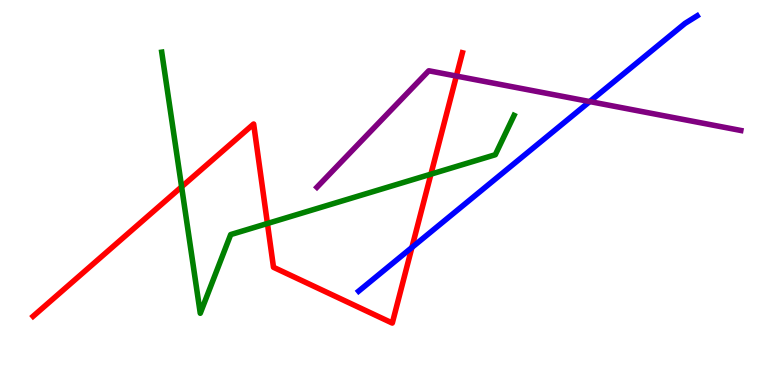[{'lines': ['blue', 'red'], 'intersections': [{'x': 5.31, 'y': 3.57}]}, {'lines': ['green', 'red'], 'intersections': [{'x': 2.34, 'y': 5.15}, {'x': 3.45, 'y': 4.2}, {'x': 5.56, 'y': 5.48}]}, {'lines': ['purple', 'red'], 'intersections': [{'x': 5.89, 'y': 8.02}]}, {'lines': ['blue', 'green'], 'intersections': []}, {'lines': ['blue', 'purple'], 'intersections': [{'x': 7.61, 'y': 7.36}]}, {'lines': ['green', 'purple'], 'intersections': []}]